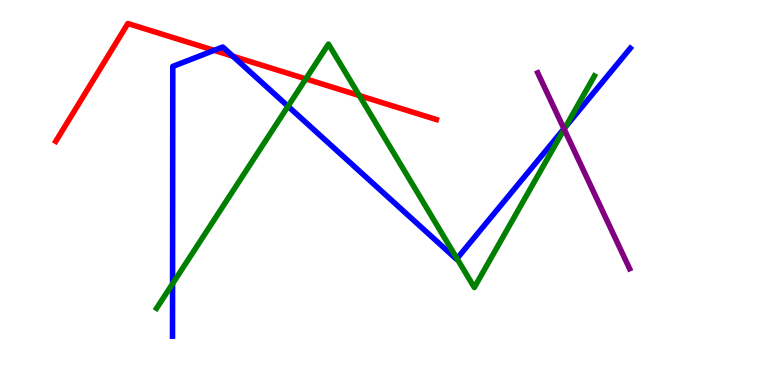[{'lines': ['blue', 'red'], 'intersections': [{'x': 2.76, 'y': 8.69}, {'x': 3.0, 'y': 8.54}]}, {'lines': ['green', 'red'], 'intersections': [{'x': 3.95, 'y': 7.95}, {'x': 4.64, 'y': 7.52}]}, {'lines': ['purple', 'red'], 'intersections': []}, {'lines': ['blue', 'green'], 'intersections': [{'x': 2.23, 'y': 2.63}, {'x': 3.72, 'y': 7.24}, {'x': 5.9, 'y': 3.28}, {'x': 7.3, 'y': 6.7}]}, {'lines': ['blue', 'purple'], 'intersections': [{'x': 7.28, 'y': 6.66}]}, {'lines': ['green', 'purple'], 'intersections': [{'x': 7.28, 'y': 6.64}]}]